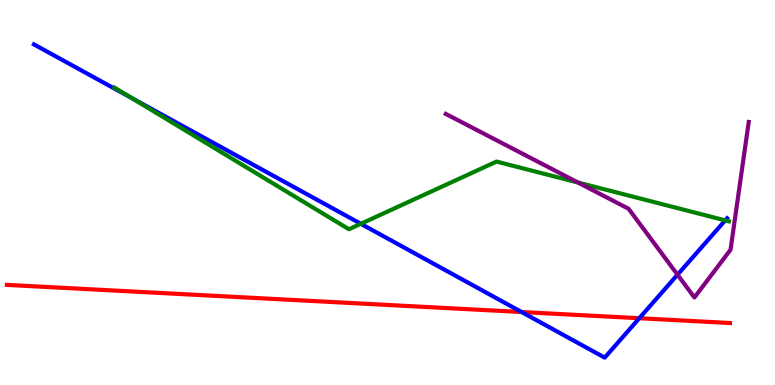[{'lines': ['blue', 'red'], 'intersections': [{'x': 6.73, 'y': 1.9}, {'x': 8.25, 'y': 1.73}]}, {'lines': ['green', 'red'], 'intersections': []}, {'lines': ['purple', 'red'], 'intersections': []}, {'lines': ['blue', 'green'], 'intersections': [{'x': 1.7, 'y': 7.46}, {'x': 4.66, 'y': 4.19}, {'x': 9.36, 'y': 4.28}]}, {'lines': ['blue', 'purple'], 'intersections': [{'x': 8.74, 'y': 2.87}]}, {'lines': ['green', 'purple'], 'intersections': [{'x': 7.46, 'y': 5.26}]}]